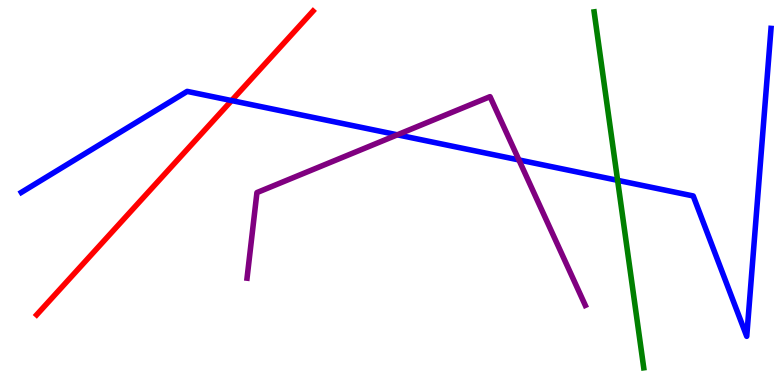[{'lines': ['blue', 'red'], 'intersections': [{'x': 2.99, 'y': 7.39}]}, {'lines': ['green', 'red'], 'intersections': []}, {'lines': ['purple', 'red'], 'intersections': []}, {'lines': ['blue', 'green'], 'intersections': [{'x': 7.97, 'y': 5.32}]}, {'lines': ['blue', 'purple'], 'intersections': [{'x': 5.13, 'y': 6.5}, {'x': 6.7, 'y': 5.85}]}, {'lines': ['green', 'purple'], 'intersections': []}]